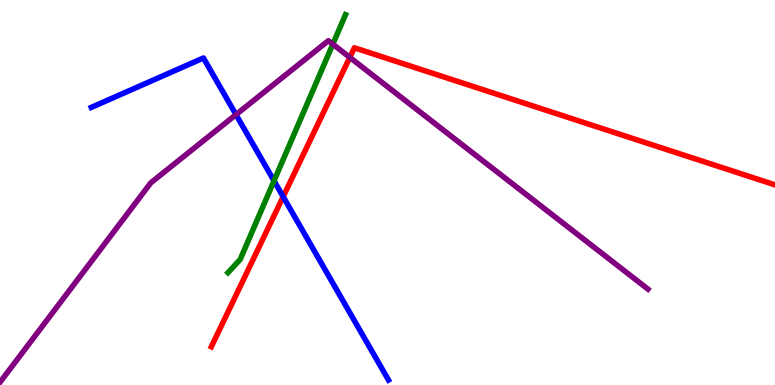[{'lines': ['blue', 'red'], 'intersections': [{'x': 3.65, 'y': 4.89}]}, {'lines': ['green', 'red'], 'intersections': []}, {'lines': ['purple', 'red'], 'intersections': [{'x': 4.51, 'y': 8.51}]}, {'lines': ['blue', 'green'], 'intersections': [{'x': 3.54, 'y': 5.3}]}, {'lines': ['blue', 'purple'], 'intersections': [{'x': 3.04, 'y': 7.02}]}, {'lines': ['green', 'purple'], 'intersections': [{'x': 4.29, 'y': 8.85}]}]